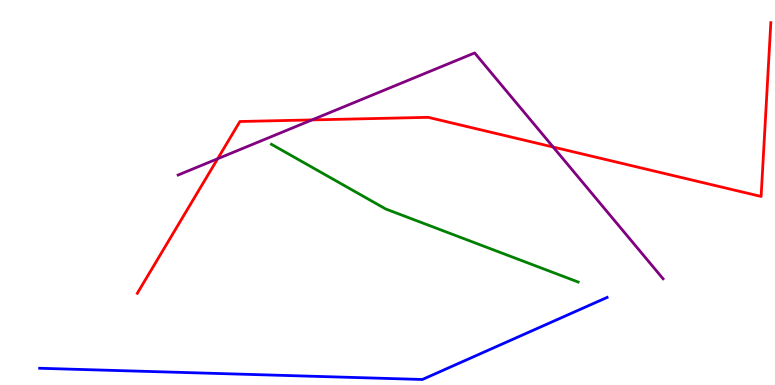[{'lines': ['blue', 'red'], 'intersections': []}, {'lines': ['green', 'red'], 'intersections': []}, {'lines': ['purple', 'red'], 'intersections': [{'x': 2.81, 'y': 5.88}, {'x': 4.03, 'y': 6.89}, {'x': 7.14, 'y': 6.18}]}, {'lines': ['blue', 'green'], 'intersections': []}, {'lines': ['blue', 'purple'], 'intersections': []}, {'lines': ['green', 'purple'], 'intersections': []}]